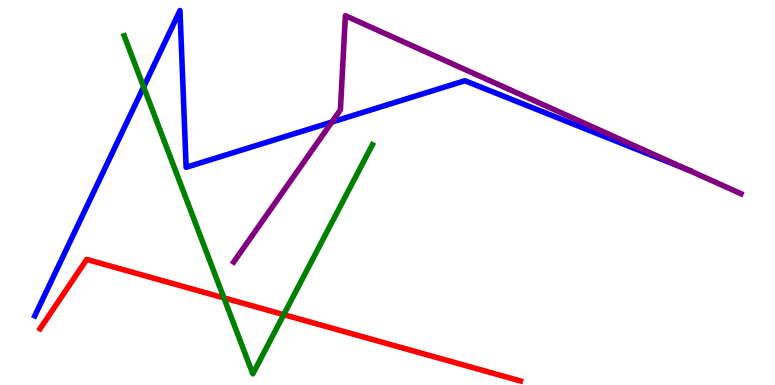[{'lines': ['blue', 'red'], 'intersections': []}, {'lines': ['green', 'red'], 'intersections': [{'x': 2.89, 'y': 2.26}, {'x': 3.66, 'y': 1.83}]}, {'lines': ['purple', 'red'], 'intersections': []}, {'lines': ['blue', 'green'], 'intersections': [{'x': 1.85, 'y': 7.74}]}, {'lines': ['blue', 'purple'], 'intersections': [{'x': 4.28, 'y': 6.83}, {'x': 8.87, 'y': 5.6}]}, {'lines': ['green', 'purple'], 'intersections': []}]